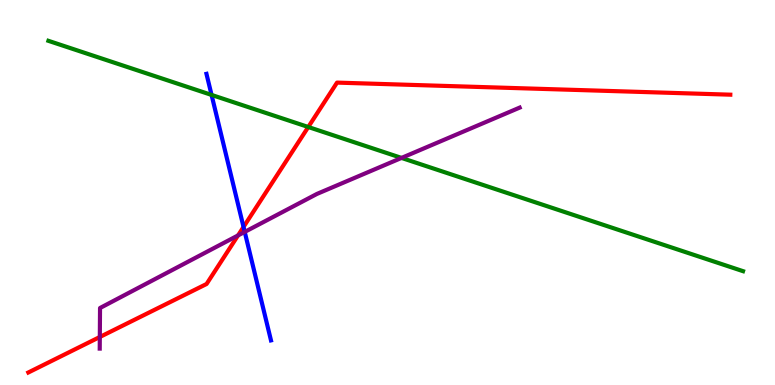[{'lines': ['blue', 'red'], 'intersections': [{'x': 3.14, 'y': 4.11}]}, {'lines': ['green', 'red'], 'intersections': [{'x': 3.98, 'y': 6.7}]}, {'lines': ['purple', 'red'], 'intersections': [{'x': 1.29, 'y': 1.25}, {'x': 3.07, 'y': 3.88}]}, {'lines': ['blue', 'green'], 'intersections': [{'x': 2.73, 'y': 7.53}]}, {'lines': ['blue', 'purple'], 'intersections': [{'x': 3.16, 'y': 3.98}]}, {'lines': ['green', 'purple'], 'intersections': [{'x': 5.18, 'y': 5.9}]}]